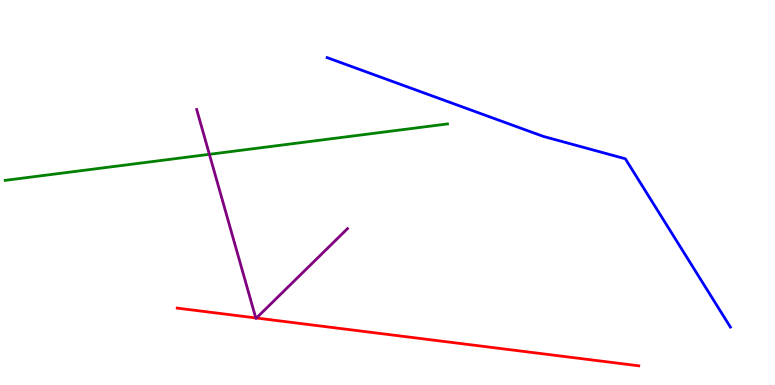[{'lines': ['blue', 'red'], 'intersections': []}, {'lines': ['green', 'red'], 'intersections': []}, {'lines': ['purple', 'red'], 'intersections': [{'x': 3.3, 'y': 1.74}, {'x': 3.31, 'y': 1.74}]}, {'lines': ['blue', 'green'], 'intersections': []}, {'lines': ['blue', 'purple'], 'intersections': []}, {'lines': ['green', 'purple'], 'intersections': [{'x': 2.7, 'y': 5.99}]}]